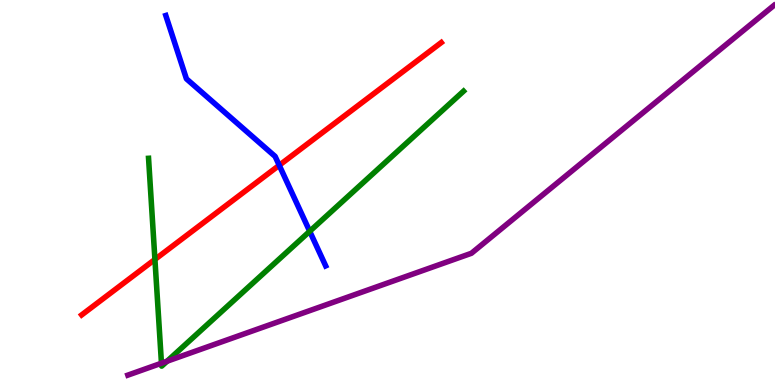[{'lines': ['blue', 'red'], 'intersections': [{'x': 3.6, 'y': 5.71}]}, {'lines': ['green', 'red'], 'intersections': [{'x': 2.0, 'y': 3.26}]}, {'lines': ['purple', 'red'], 'intersections': []}, {'lines': ['blue', 'green'], 'intersections': [{'x': 4.0, 'y': 3.99}]}, {'lines': ['blue', 'purple'], 'intersections': []}, {'lines': ['green', 'purple'], 'intersections': [{'x': 2.08, 'y': 0.566}, {'x': 2.16, 'y': 0.618}]}]